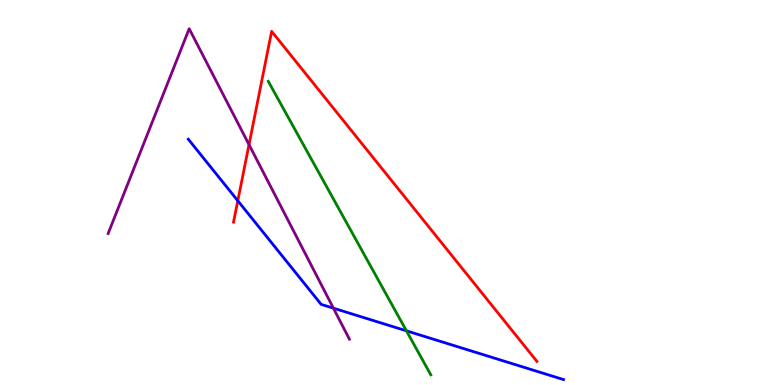[{'lines': ['blue', 'red'], 'intersections': [{'x': 3.07, 'y': 4.79}]}, {'lines': ['green', 'red'], 'intersections': []}, {'lines': ['purple', 'red'], 'intersections': [{'x': 3.21, 'y': 6.24}]}, {'lines': ['blue', 'green'], 'intersections': [{'x': 5.24, 'y': 1.41}]}, {'lines': ['blue', 'purple'], 'intersections': [{'x': 4.3, 'y': 2.0}]}, {'lines': ['green', 'purple'], 'intersections': []}]